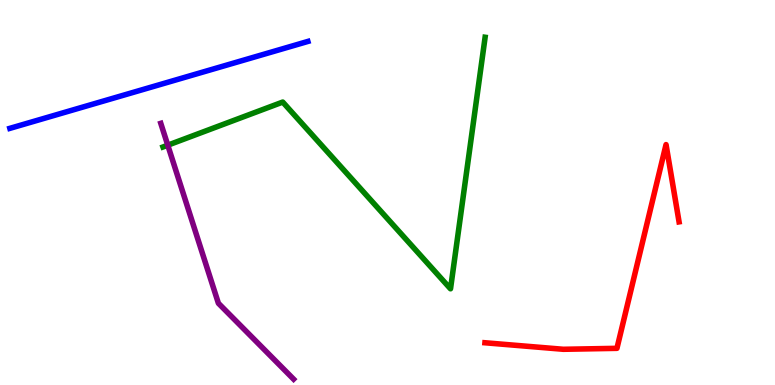[{'lines': ['blue', 'red'], 'intersections': []}, {'lines': ['green', 'red'], 'intersections': []}, {'lines': ['purple', 'red'], 'intersections': []}, {'lines': ['blue', 'green'], 'intersections': []}, {'lines': ['blue', 'purple'], 'intersections': []}, {'lines': ['green', 'purple'], 'intersections': [{'x': 2.16, 'y': 6.23}]}]